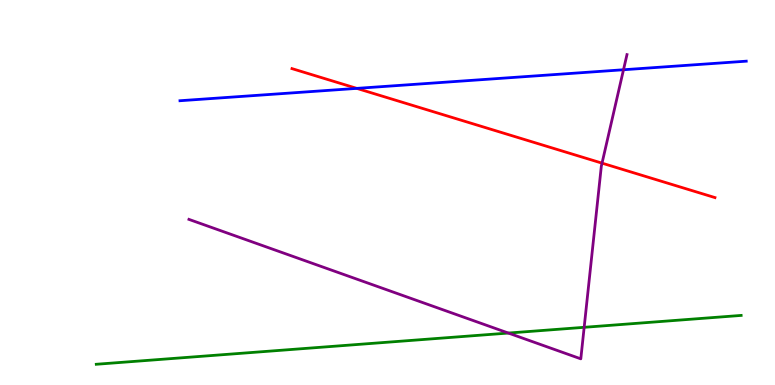[{'lines': ['blue', 'red'], 'intersections': [{'x': 4.6, 'y': 7.7}]}, {'lines': ['green', 'red'], 'intersections': []}, {'lines': ['purple', 'red'], 'intersections': [{'x': 7.77, 'y': 5.76}]}, {'lines': ['blue', 'green'], 'intersections': []}, {'lines': ['blue', 'purple'], 'intersections': [{'x': 8.05, 'y': 8.19}]}, {'lines': ['green', 'purple'], 'intersections': [{'x': 6.56, 'y': 1.35}, {'x': 7.54, 'y': 1.5}]}]